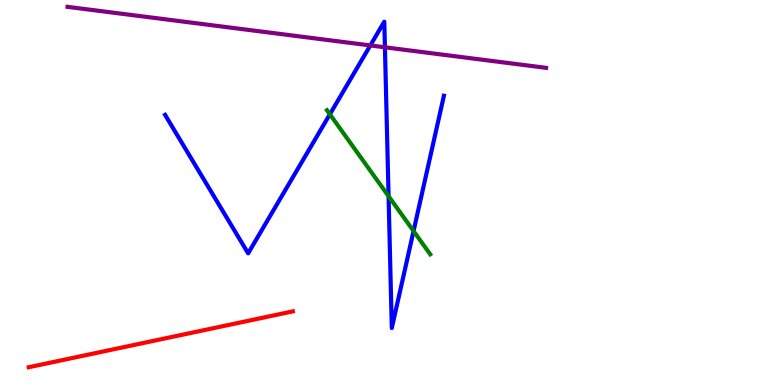[{'lines': ['blue', 'red'], 'intersections': []}, {'lines': ['green', 'red'], 'intersections': []}, {'lines': ['purple', 'red'], 'intersections': []}, {'lines': ['blue', 'green'], 'intersections': [{'x': 4.26, 'y': 7.03}, {'x': 5.01, 'y': 4.9}, {'x': 5.34, 'y': 4.0}]}, {'lines': ['blue', 'purple'], 'intersections': [{'x': 4.78, 'y': 8.82}, {'x': 4.97, 'y': 8.77}]}, {'lines': ['green', 'purple'], 'intersections': []}]